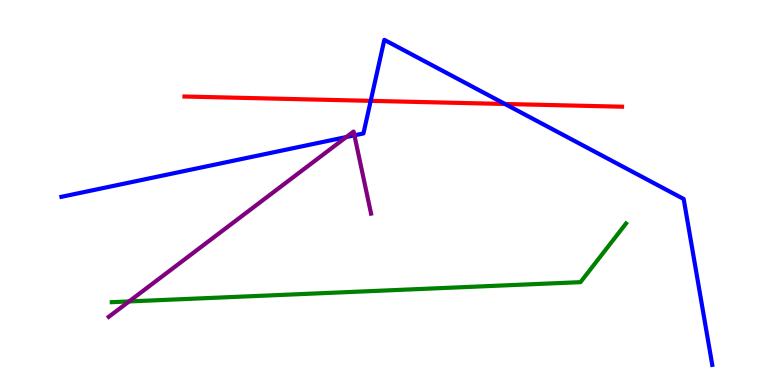[{'lines': ['blue', 'red'], 'intersections': [{'x': 4.78, 'y': 7.38}, {'x': 6.52, 'y': 7.3}]}, {'lines': ['green', 'red'], 'intersections': []}, {'lines': ['purple', 'red'], 'intersections': []}, {'lines': ['blue', 'green'], 'intersections': []}, {'lines': ['blue', 'purple'], 'intersections': [{'x': 4.47, 'y': 6.44}, {'x': 4.57, 'y': 6.48}]}, {'lines': ['green', 'purple'], 'intersections': [{'x': 1.67, 'y': 2.17}]}]